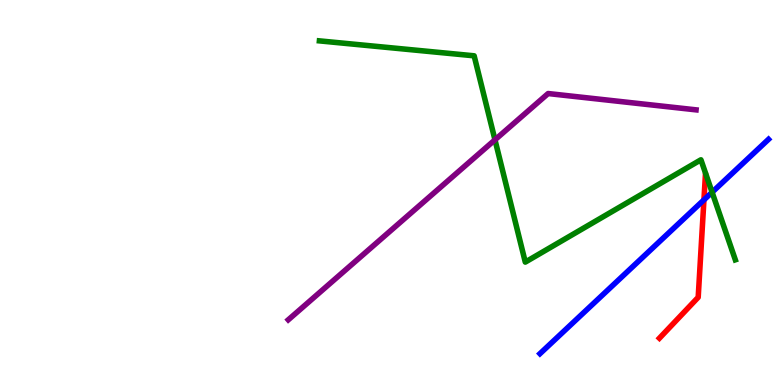[{'lines': ['blue', 'red'], 'intersections': [{'x': 9.08, 'y': 4.81}]}, {'lines': ['green', 'red'], 'intersections': []}, {'lines': ['purple', 'red'], 'intersections': []}, {'lines': ['blue', 'green'], 'intersections': [{'x': 9.19, 'y': 5.01}]}, {'lines': ['blue', 'purple'], 'intersections': []}, {'lines': ['green', 'purple'], 'intersections': [{'x': 6.39, 'y': 6.37}]}]